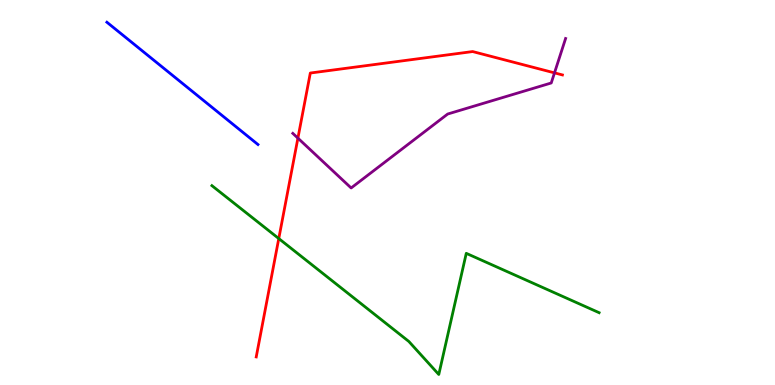[{'lines': ['blue', 'red'], 'intersections': []}, {'lines': ['green', 'red'], 'intersections': [{'x': 3.6, 'y': 3.8}]}, {'lines': ['purple', 'red'], 'intersections': [{'x': 3.84, 'y': 6.41}, {'x': 7.15, 'y': 8.11}]}, {'lines': ['blue', 'green'], 'intersections': []}, {'lines': ['blue', 'purple'], 'intersections': []}, {'lines': ['green', 'purple'], 'intersections': []}]